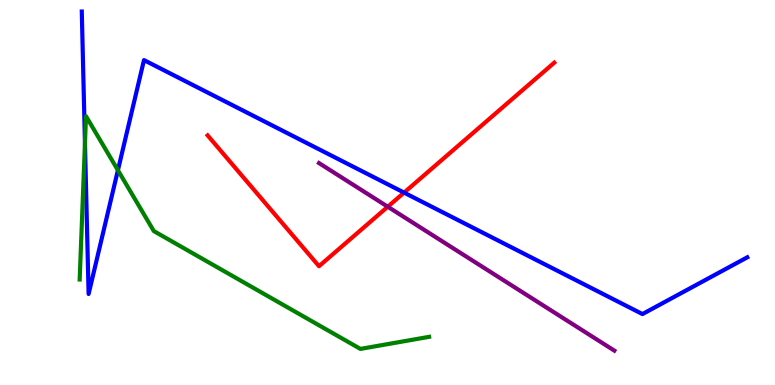[{'lines': ['blue', 'red'], 'intersections': [{'x': 5.21, 'y': 5.0}]}, {'lines': ['green', 'red'], 'intersections': []}, {'lines': ['purple', 'red'], 'intersections': [{'x': 5.0, 'y': 4.63}]}, {'lines': ['blue', 'green'], 'intersections': [{'x': 1.1, 'y': 6.28}, {'x': 1.52, 'y': 5.58}]}, {'lines': ['blue', 'purple'], 'intersections': []}, {'lines': ['green', 'purple'], 'intersections': []}]